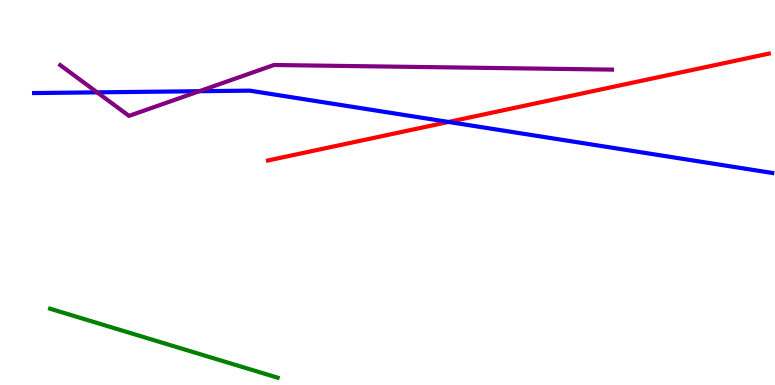[{'lines': ['blue', 'red'], 'intersections': [{'x': 5.79, 'y': 6.83}]}, {'lines': ['green', 'red'], 'intersections': []}, {'lines': ['purple', 'red'], 'intersections': []}, {'lines': ['blue', 'green'], 'intersections': []}, {'lines': ['blue', 'purple'], 'intersections': [{'x': 1.25, 'y': 7.6}, {'x': 2.57, 'y': 7.63}]}, {'lines': ['green', 'purple'], 'intersections': []}]